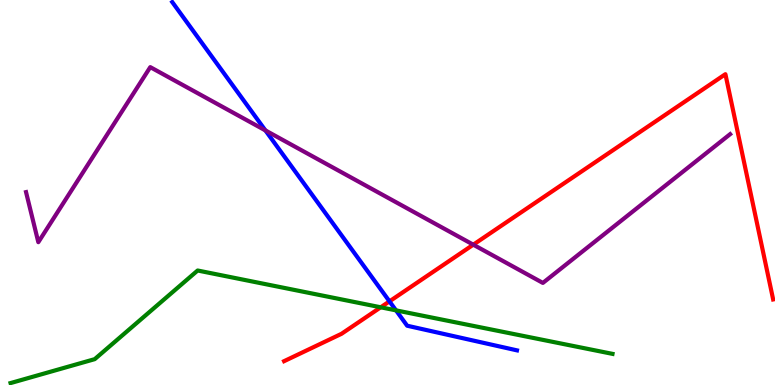[{'lines': ['blue', 'red'], 'intersections': [{'x': 5.03, 'y': 2.17}]}, {'lines': ['green', 'red'], 'intersections': [{'x': 4.91, 'y': 2.02}]}, {'lines': ['purple', 'red'], 'intersections': [{'x': 6.11, 'y': 3.64}]}, {'lines': ['blue', 'green'], 'intersections': [{'x': 5.11, 'y': 1.94}]}, {'lines': ['blue', 'purple'], 'intersections': [{'x': 3.42, 'y': 6.61}]}, {'lines': ['green', 'purple'], 'intersections': []}]